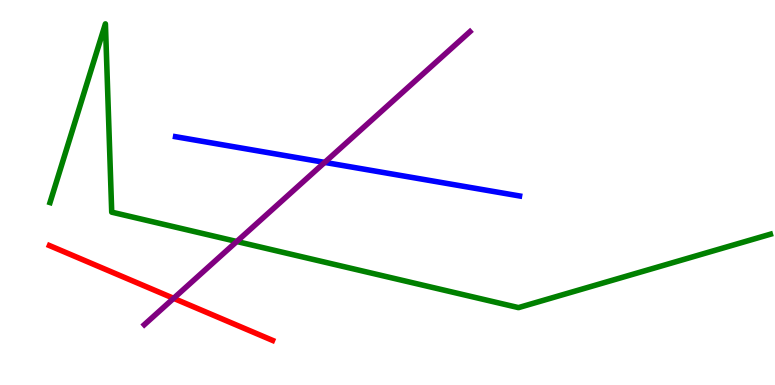[{'lines': ['blue', 'red'], 'intersections': []}, {'lines': ['green', 'red'], 'intersections': []}, {'lines': ['purple', 'red'], 'intersections': [{'x': 2.24, 'y': 2.25}]}, {'lines': ['blue', 'green'], 'intersections': []}, {'lines': ['blue', 'purple'], 'intersections': [{'x': 4.19, 'y': 5.78}]}, {'lines': ['green', 'purple'], 'intersections': [{'x': 3.06, 'y': 3.73}]}]